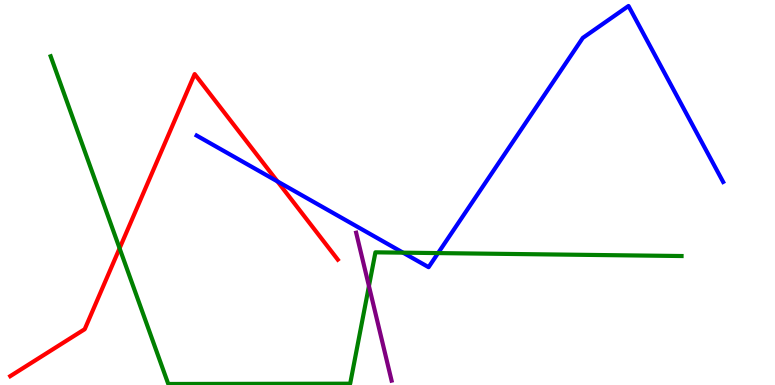[{'lines': ['blue', 'red'], 'intersections': [{'x': 3.58, 'y': 5.29}]}, {'lines': ['green', 'red'], 'intersections': [{'x': 1.54, 'y': 3.55}]}, {'lines': ['purple', 'red'], 'intersections': []}, {'lines': ['blue', 'green'], 'intersections': [{'x': 5.2, 'y': 3.44}, {'x': 5.65, 'y': 3.43}]}, {'lines': ['blue', 'purple'], 'intersections': []}, {'lines': ['green', 'purple'], 'intersections': [{'x': 4.76, 'y': 2.57}]}]